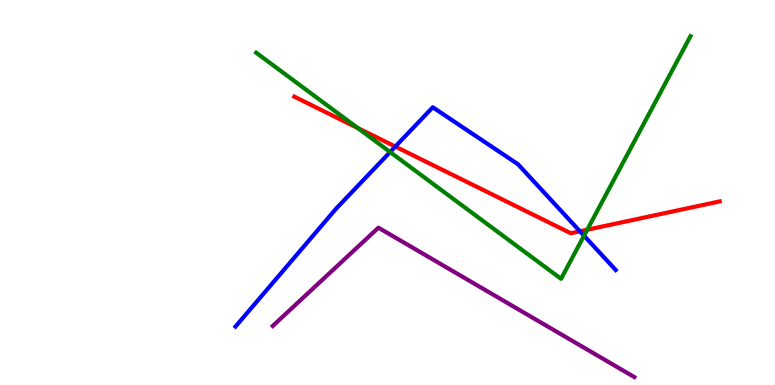[{'lines': ['blue', 'red'], 'intersections': [{'x': 5.1, 'y': 6.19}, {'x': 7.48, 'y': 3.99}]}, {'lines': ['green', 'red'], 'intersections': [{'x': 4.61, 'y': 6.68}, {'x': 7.58, 'y': 4.03}]}, {'lines': ['purple', 'red'], 'intersections': []}, {'lines': ['blue', 'green'], 'intersections': [{'x': 5.03, 'y': 6.05}, {'x': 7.54, 'y': 3.88}]}, {'lines': ['blue', 'purple'], 'intersections': []}, {'lines': ['green', 'purple'], 'intersections': []}]